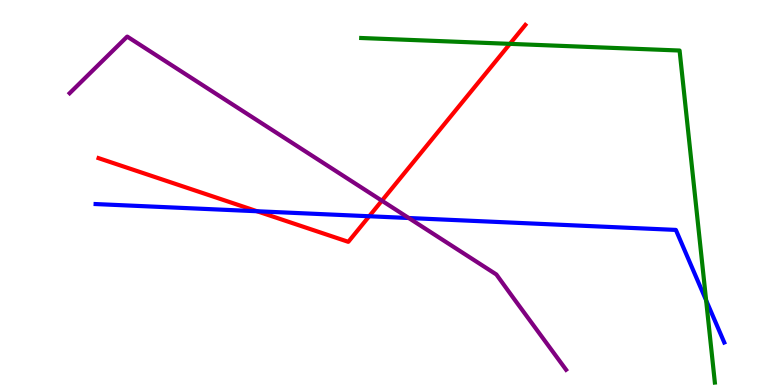[{'lines': ['blue', 'red'], 'intersections': [{'x': 3.32, 'y': 4.51}, {'x': 4.76, 'y': 4.38}]}, {'lines': ['green', 'red'], 'intersections': [{'x': 6.58, 'y': 8.86}]}, {'lines': ['purple', 'red'], 'intersections': [{'x': 4.93, 'y': 4.79}]}, {'lines': ['blue', 'green'], 'intersections': [{'x': 9.11, 'y': 2.2}]}, {'lines': ['blue', 'purple'], 'intersections': [{'x': 5.27, 'y': 4.34}]}, {'lines': ['green', 'purple'], 'intersections': []}]